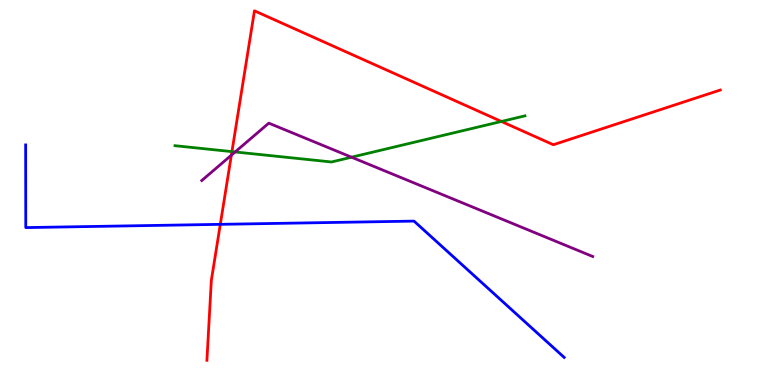[{'lines': ['blue', 'red'], 'intersections': [{'x': 2.84, 'y': 4.17}]}, {'lines': ['green', 'red'], 'intersections': [{'x': 2.99, 'y': 6.06}, {'x': 6.47, 'y': 6.84}]}, {'lines': ['purple', 'red'], 'intersections': [{'x': 2.99, 'y': 5.97}]}, {'lines': ['blue', 'green'], 'intersections': []}, {'lines': ['blue', 'purple'], 'intersections': []}, {'lines': ['green', 'purple'], 'intersections': [{'x': 3.03, 'y': 6.05}, {'x': 4.54, 'y': 5.92}]}]